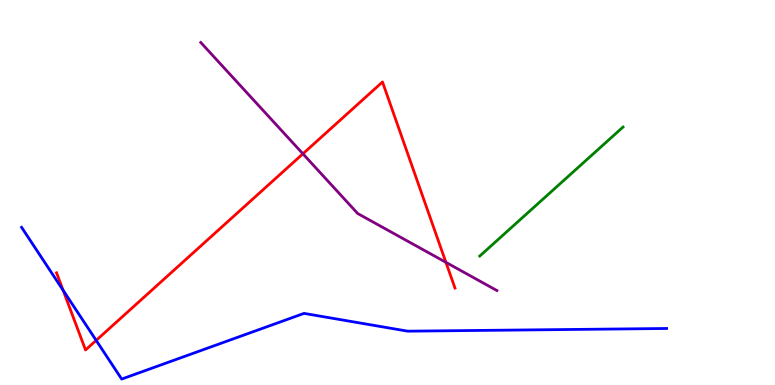[{'lines': ['blue', 'red'], 'intersections': [{'x': 0.814, 'y': 2.46}, {'x': 1.24, 'y': 1.16}]}, {'lines': ['green', 'red'], 'intersections': []}, {'lines': ['purple', 'red'], 'intersections': [{'x': 3.91, 'y': 6.01}, {'x': 5.75, 'y': 3.19}]}, {'lines': ['blue', 'green'], 'intersections': []}, {'lines': ['blue', 'purple'], 'intersections': []}, {'lines': ['green', 'purple'], 'intersections': []}]